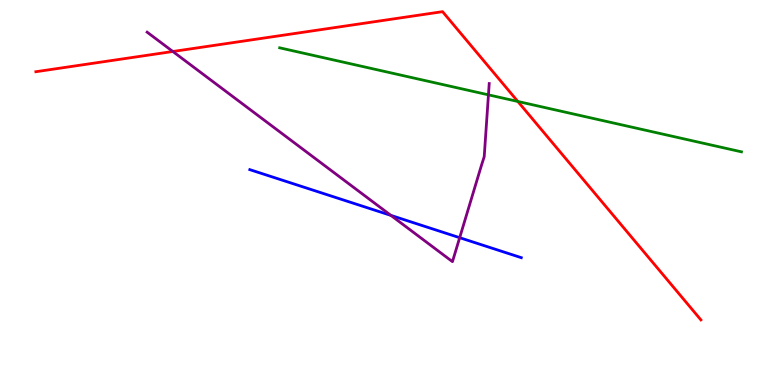[{'lines': ['blue', 'red'], 'intersections': []}, {'lines': ['green', 'red'], 'intersections': [{'x': 6.68, 'y': 7.36}]}, {'lines': ['purple', 'red'], 'intersections': [{'x': 2.23, 'y': 8.66}]}, {'lines': ['blue', 'green'], 'intersections': []}, {'lines': ['blue', 'purple'], 'intersections': [{'x': 5.04, 'y': 4.41}, {'x': 5.93, 'y': 3.83}]}, {'lines': ['green', 'purple'], 'intersections': [{'x': 6.3, 'y': 7.54}]}]